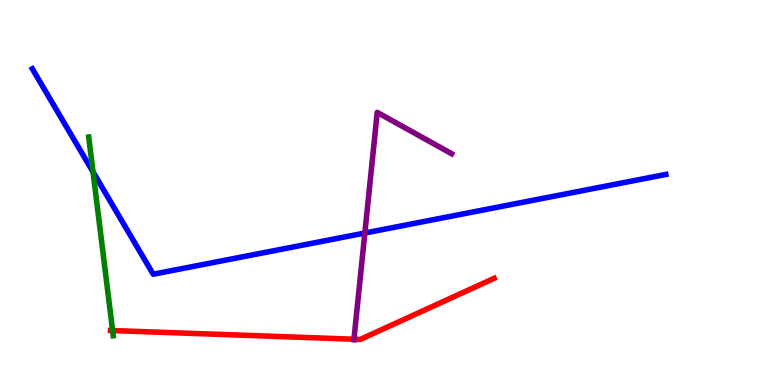[{'lines': ['blue', 'red'], 'intersections': []}, {'lines': ['green', 'red'], 'intersections': [{'x': 1.45, 'y': 1.41}]}, {'lines': ['purple', 'red'], 'intersections': [{'x': 4.57, 'y': 1.19}]}, {'lines': ['blue', 'green'], 'intersections': [{'x': 1.2, 'y': 5.53}]}, {'lines': ['blue', 'purple'], 'intersections': [{'x': 4.71, 'y': 3.95}]}, {'lines': ['green', 'purple'], 'intersections': []}]